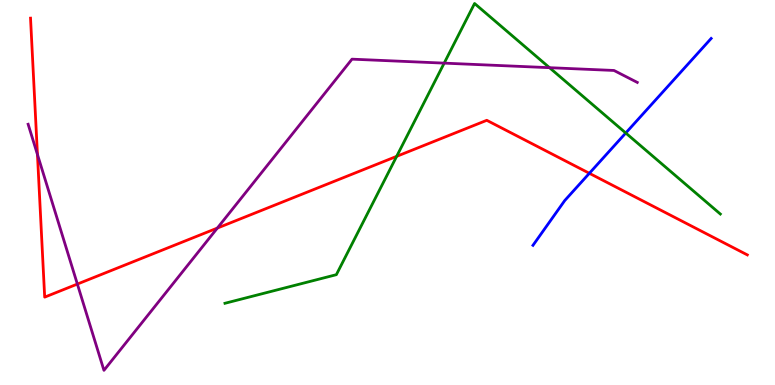[{'lines': ['blue', 'red'], 'intersections': [{'x': 7.6, 'y': 5.5}]}, {'lines': ['green', 'red'], 'intersections': [{'x': 5.12, 'y': 5.94}]}, {'lines': ['purple', 'red'], 'intersections': [{'x': 0.483, 'y': 5.99}, {'x': 0.998, 'y': 2.62}, {'x': 2.8, 'y': 4.08}]}, {'lines': ['blue', 'green'], 'intersections': [{'x': 8.07, 'y': 6.55}]}, {'lines': ['blue', 'purple'], 'intersections': []}, {'lines': ['green', 'purple'], 'intersections': [{'x': 5.73, 'y': 8.36}, {'x': 7.09, 'y': 8.24}]}]